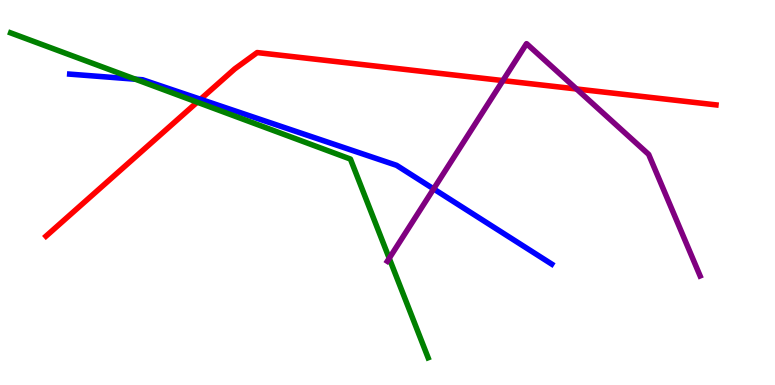[{'lines': ['blue', 'red'], 'intersections': [{'x': 2.59, 'y': 7.42}]}, {'lines': ['green', 'red'], 'intersections': [{'x': 2.54, 'y': 7.35}]}, {'lines': ['purple', 'red'], 'intersections': [{'x': 6.49, 'y': 7.91}, {'x': 7.44, 'y': 7.69}]}, {'lines': ['blue', 'green'], 'intersections': [{'x': 1.75, 'y': 7.94}]}, {'lines': ['blue', 'purple'], 'intersections': [{'x': 5.6, 'y': 5.09}]}, {'lines': ['green', 'purple'], 'intersections': [{'x': 5.02, 'y': 3.29}]}]